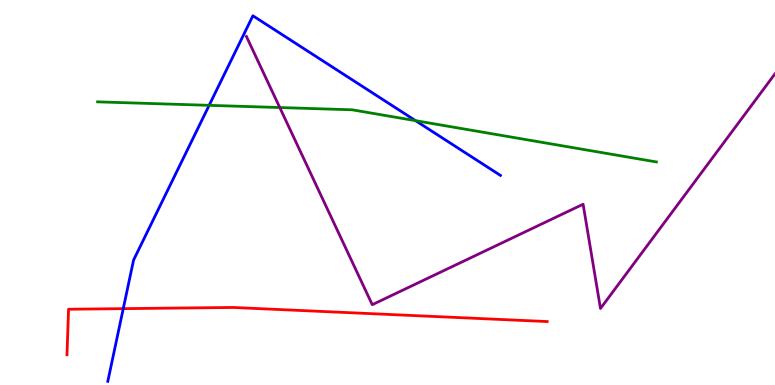[{'lines': ['blue', 'red'], 'intersections': [{'x': 1.59, 'y': 1.98}]}, {'lines': ['green', 'red'], 'intersections': []}, {'lines': ['purple', 'red'], 'intersections': []}, {'lines': ['blue', 'green'], 'intersections': [{'x': 2.7, 'y': 7.26}, {'x': 5.36, 'y': 6.87}]}, {'lines': ['blue', 'purple'], 'intersections': []}, {'lines': ['green', 'purple'], 'intersections': [{'x': 3.61, 'y': 7.21}]}]